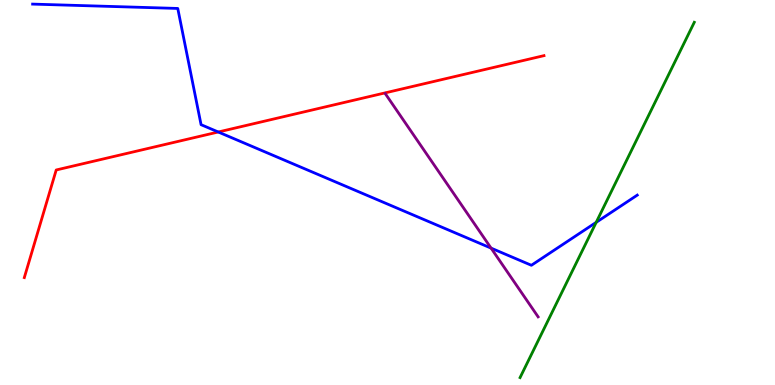[{'lines': ['blue', 'red'], 'intersections': [{'x': 2.82, 'y': 6.57}]}, {'lines': ['green', 'red'], 'intersections': []}, {'lines': ['purple', 'red'], 'intersections': []}, {'lines': ['blue', 'green'], 'intersections': [{'x': 7.69, 'y': 4.22}]}, {'lines': ['blue', 'purple'], 'intersections': [{'x': 6.34, 'y': 3.56}]}, {'lines': ['green', 'purple'], 'intersections': []}]